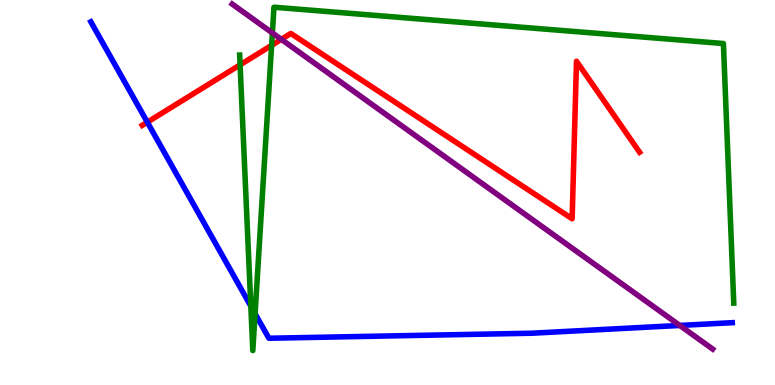[{'lines': ['blue', 'red'], 'intersections': [{'x': 1.9, 'y': 6.83}]}, {'lines': ['green', 'red'], 'intersections': [{'x': 3.1, 'y': 8.32}, {'x': 3.5, 'y': 8.82}]}, {'lines': ['purple', 'red'], 'intersections': [{'x': 3.63, 'y': 8.98}]}, {'lines': ['blue', 'green'], 'intersections': [{'x': 3.24, 'y': 2.05}, {'x': 3.29, 'y': 1.85}]}, {'lines': ['blue', 'purple'], 'intersections': [{'x': 8.77, 'y': 1.55}]}, {'lines': ['green', 'purple'], 'intersections': [{'x': 3.51, 'y': 9.14}]}]